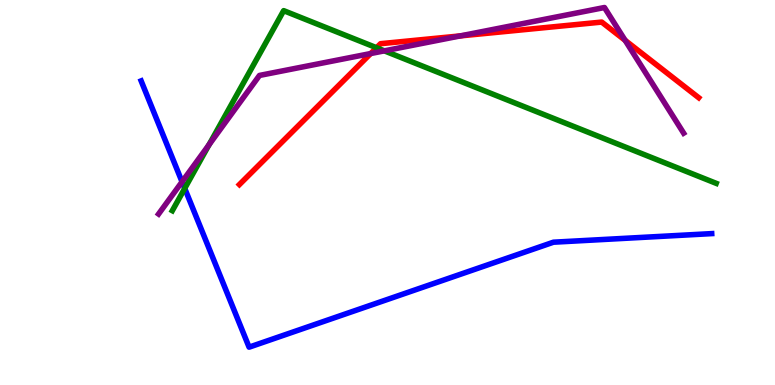[{'lines': ['blue', 'red'], 'intersections': []}, {'lines': ['green', 'red'], 'intersections': [{'x': 4.86, 'y': 8.76}]}, {'lines': ['purple', 'red'], 'intersections': [{'x': 4.78, 'y': 8.61}, {'x': 5.94, 'y': 9.07}, {'x': 8.07, 'y': 8.95}]}, {'lines': ['blue', 'green'], 'intersections': [{'x': 2.38, 'y': 5.11}]}, {'lines': ['blue', 'purple'], 'intersections': [{'x': 2.35, 'y': 5.28}]}, {'lines': ['green', 'purple'], 'intersections': [{'x': 2.7, 'y': 6.24}, {'x': 4.96, 'y': 8.68}]}]